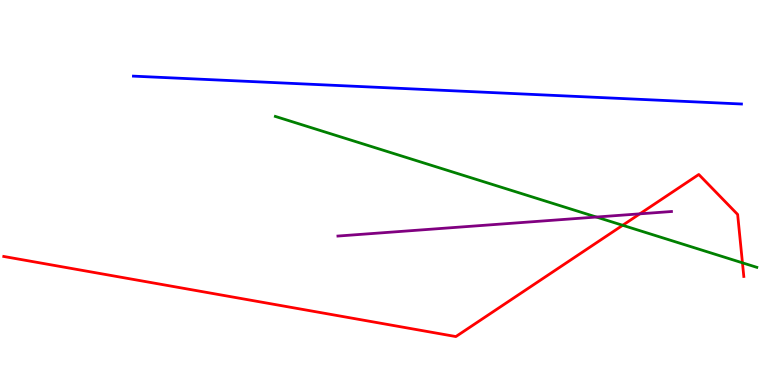[{'lines': ['blue', 'red'], 'intersections': []}, {'lines': ['green', 'red'], 'intersections': [{'x': 8.03, 'y': 4.15}, {'x': 9.58, 'y': 3.17}]}, {'lines': ['purple', 'red'], 'intersections': [{'x': 8.26, 'y': 4.45}]}, {'lines': ['blue', 'green'], 'intersections': []}, {'lines': ['blue', 'purple'], 'intersections': []}, {'lines': ['green', 'purple'], 'intersections': [{'x': 7.7, 'y': 4.36}]}]